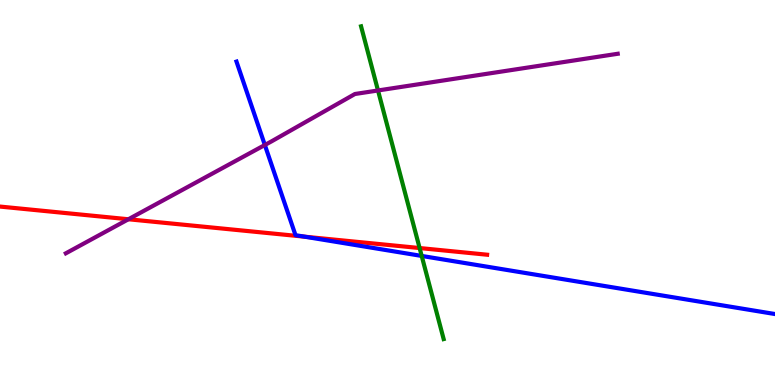[{'lines': ['blue', 'red'], 'intersections': [{'x': 3.93, 'y': 3.85}]}, {'lines': ['green', 'red'], 'intersections': [{'x': 5.41, 'y': 3.56}]}, {'lines': ['purple', 'red'], 'intersections': [{'x': 1.66, 'y': 4.3}]}, {'lines': ['blue', 'green'], 'intersections': [{'x': 5.44, 'y': 3.35}]}, {'lines': ['blue', 'purple'], 'intersections': [{'x': 3.42, 'y': 6.23}]}, {'lines': ['green', 'purple'], 'intersections': [{'x': 4.88, 'y': 7.65}]}]